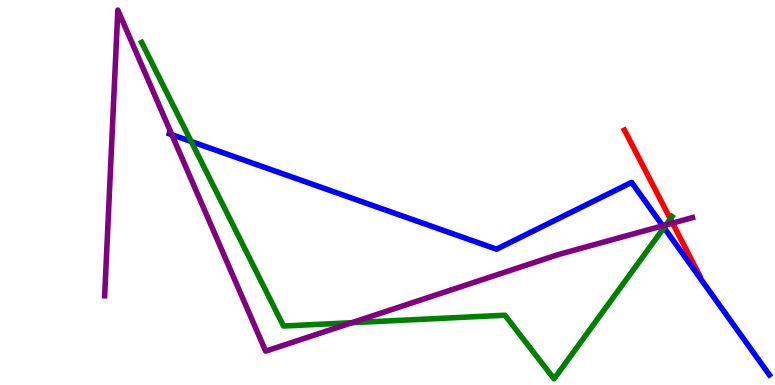[{'lines': ['blue', 'red'], 'intersections': []}, {'lines': ['green', 'red'], 'intersections': [{'x': 8.65, 'y': 4.31}]}, {'lines': ['purple', 'red'], 'intersections': [{'x': 8.68, 'y': 4.21}]}, {'lines': ['blue', 'green'], 'intersections': [{'x': 2.47, 'y': 6.32}, {'x': 8.57, 'y': 4.09}]}, {'lines': ['blue', 'purple'], 'intersections': [{'x': 2.22, 'y': 6.5}, {'x': 8.55, 'y': 4.13}]}, {'lines': ['green', 'purple'], 'intersections': [{'x': 4.54, 'y': 1.62}, {'x': 8.59, 'y': 4.16}]}]